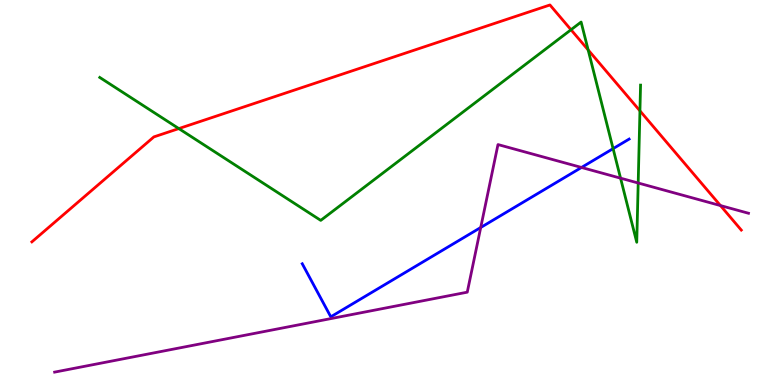[{'lines': ['blue', 'red'], 'intersections': []}, {'lines': ['green', 'red'], 'intersections': [{'x': 2.31, 'y': 6.66}, {'x': 7.37, 'y': 9.23}, {'x': 7.59, 'y': 8.7}, {'x': 8.26, 'y': 7.12}]}, {'lines': ['purple', 'red'], 'intersections': [{'x': 9.3, 'y': 4.66}]}, {'lines': ['blue', 'green'], 'intersections': [{'x': 7.91, 'y': 6.14}]}, {'lines': ['blue', 'purple'], 'intersections': [{'x': 6.2, 'y': 4.09}, {'x': 7.5, 'y': 5.65}]}, {'lines': ['green', 'purple'], 'intersections': [{'x': 8.01, 'y': 5.37}, {'x': 8.23, 'y': 5.25}]}]